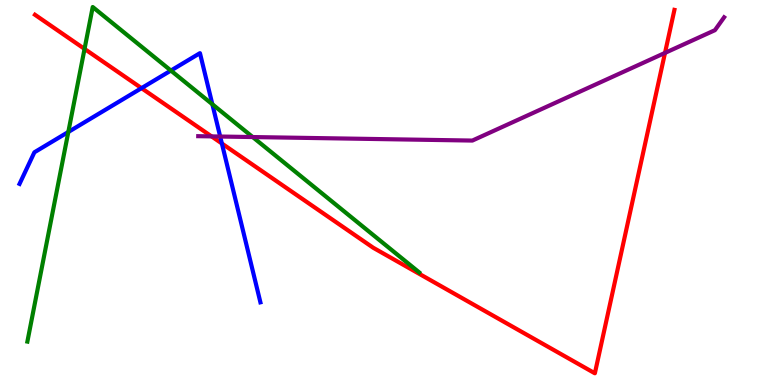[{'lines': ['blue', 'red'], 'intersections': [{'x': 1.83, 'y': 7.71}, {'x': 2.86, 'y': 6.27}]}, {'lines': ['green', 'red'], 'intersections': [{'x': 1.09, 'y': 8.73}]}, {'lines': ['purple', 'red'], 'intersections': [{'x': 2.73, 'y': 6.46}, {'x': 8.58, 'y': 8.63}]}, {'lines': ['blue', 'green'], 'intersections': [{'x': 0.882, 'y': 6.57}, {'x': 2.21, 'y': 8.17}, {'x': 2.74, 'y': 7.29}]}, {'lines': ['blue', 'purple'], 'intersections': [{'x': 2.84, 'y': 6.45}]}, {'lines': ['green', 'purple'], 'intersections': [{'x': 3.26, 'y': 6.44}]}]